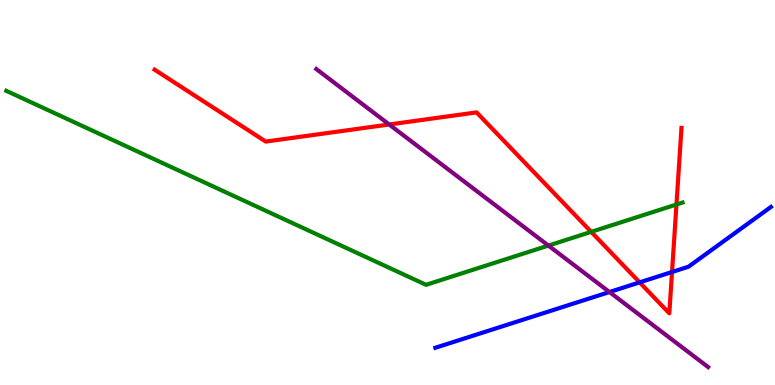[{'lines': ['blue', 'red'], 'intersections': [{'x': 8.25, 'y': 2.67}, {'x': 8.67, 'y': 2.94}]}, {'lines': ['green', 'red'], 'intersections': [{'x': 7.63, 'y': 3.98}, {'x': 8.73, 'y': 4.69}]}, {'lines': ['purple', 'red'], 'intersections': [{'x': 5.02, 'y': 6.77}]}, {'lines': ['blue', 'green'], 'intersections': []}, {'lines': ['blue', 'purple'], 'intersections': [{'x': 7.86, 'y': 2.41}]}, {'lines': ['green', 'purple'], 'intersections': [{'x': 7.08, 'y': 3.62}]}]